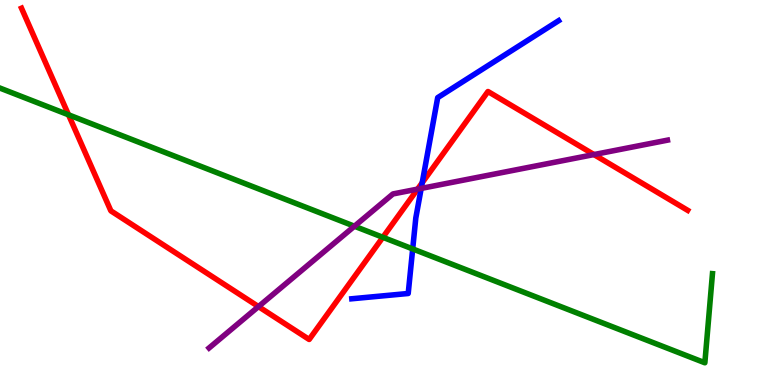[{'lines': ['blue', 'red'], 'intersections': [{'x': 5.45, 'y': 5.25}]}, {'lines': ['green', 'red'], 'intersections': [{'x': 0.884, 'y': 7.02}, {'x': 4.94, 'y': 3.84}]}, {'lines': ['purple', 'red'], 'intersections': [{'x': 3.34, 'y': 2.04}, {'x': 5.39, 'y': 5.09}, {'x': 7.66, 'y': 5.99}]}, {'lines': ['blue', 'green'], 'intersections': [{'x': 5.33, 'y': 3.53}]}, {'lines': ['blue', 'purple'], 'intersections': [{'x': 5.43, 'y': 5.11}]}, {'lines': ['green', 'purple'], 'intersections': [{'x': 4.57, 'y': 4.12}]}]